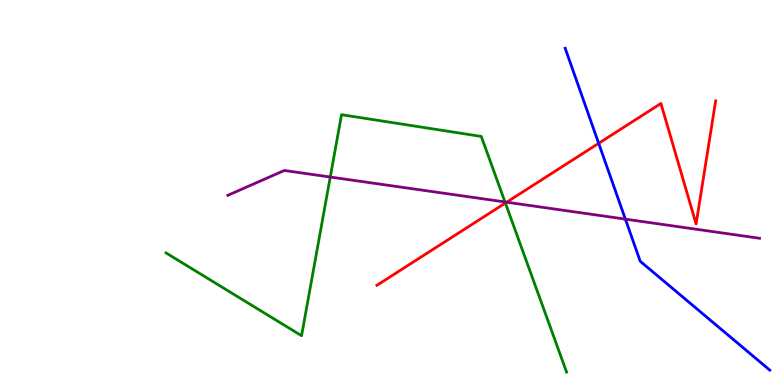[{'lines': ['blue', 'red'], 'intersections': [{'x': 7.72, 'y': 6.28}]}, {'lines': ['green', 'red'], 'intersections': [{'x': 6.52, 'y': 4.73}]}, {'lines': ['purple', 'red'], 'intersections': [{'x': 6.54, 'y': 4.75}]}, {'lines': ['blue', 'green'], 'intersections': []}, {'lines': ['blue', 'purple'], 'intersections': [{'x': 8.07, 'y': 4.31}]}, {'lines': ['green', 'purple'], 'intersections': [{'x': 4.26, 'y': 5.4}, {'x': 6.52, 'y': 4.75}]}]